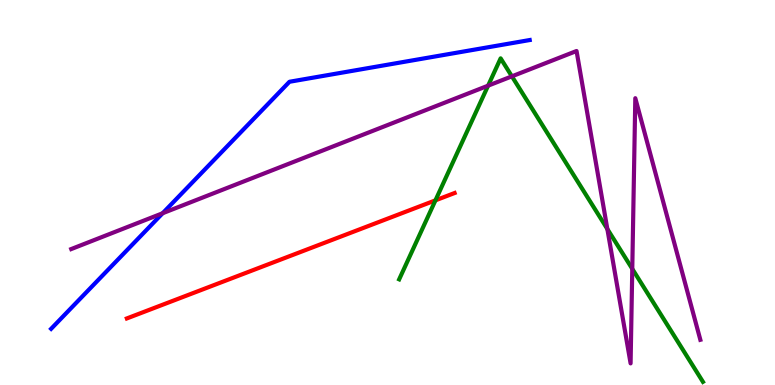[{'lines': ['blue', 'red'], 'intersections': []}, {'lines': ['green', 'red'], 'intersections': [{'x': 5.62, 'y': 4.8}]}, {'lines': ['purple', 'red'], 'intersections': []}, {'lines': ['blue', 'green'], 'intersections': []}, {'lines': ['blue', 'purple'], 'intersections': [{'x': 2.1, 'y': 4.46}]}, {'lines': ['green', 'purple'], 'intersections': [{'x': 6.3, 'y': 7.77}, {'x': 6.61, 'y': 8.02}, {'x': 7.84, 'y': 4.05}, {'x': 8.16, 'y': 3.02}]}]